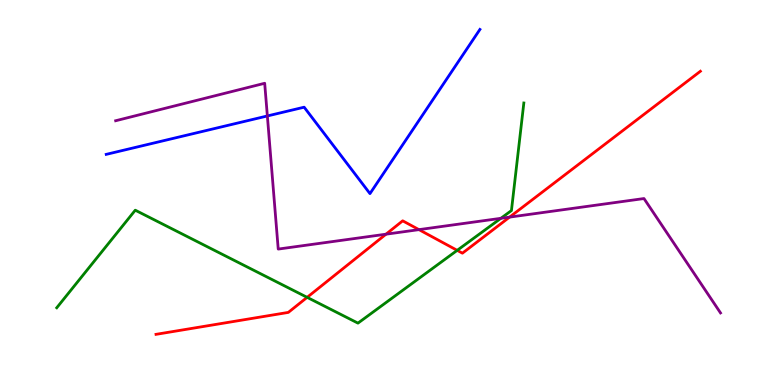[{'lines': ['blue', 'red'], 'intersections': []}, {'lines': ['green', 'red'], 'intersections': [{'x': 3.96, 'y': 2.28}, {'x': 5.9, 'y': 3.5}]}, {'lines': ['purple', 'red'], 'intersections': [{'x': 4.98, 'y': 3.92}, {'x': 5.41, 'y': 4.04}, {'x': 6.58, 'y': 4.36}]}, {'lines': ['blue', 'green'], 'intersections': []}, {'lines': ['blue', 'purple'], 'intersections': [{'x': 3.45, 'y': 6.99}]}, {'lines': ['green', 'purple'], 'intersections': [{'x': 6.46, 'y': 4.33}]}]